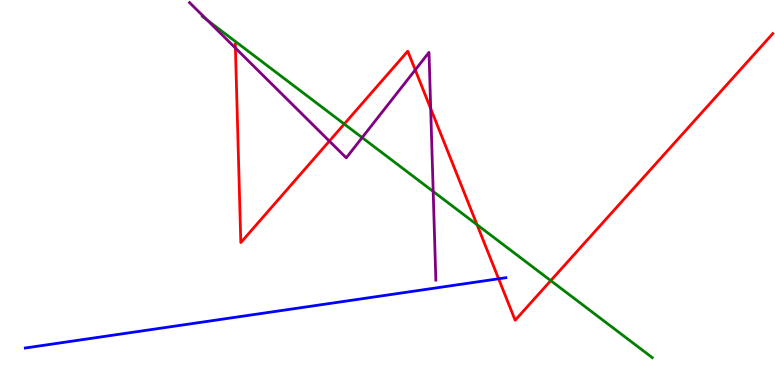[{'lines': ['blue', 'red'], 'intersections': [{'x': 6.43, 'y': 2.76}]}, {'lines': ['green', 'red'], 'intersections': [{'x': 4.44, 'y': 6.78}, {'x': 6.16, 'y': 4.16}, {'x': 7.11, 'y': 2.71}]}, {'lines': ['purple', 'red'], 'intersections': [{'x': 3.04, 'y': 8.75}, {'x': 4.25, 'y': 6.34}, {'x': 5.36, 'y': 8.18}, {'x': 5.56, 'y': 7.18}]}, {'lines': ['blue', 'green'], 'intersections': []}, {'lines': ['blue', 'purple'], 'intersections': []}, {'lines': ['green', 'purple'], 'intersections': [{'x': 2.67, 'y': 9.48}, {'x': 4.67, 'y': 6.43}, {'x': 5.59, 'y': 5.03}]}]